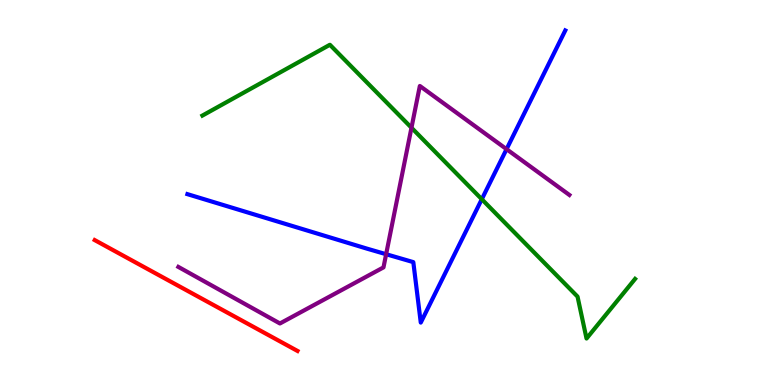[{'lines': ['blue', 'red'], 'intersections': []}, {'lines': ['green', 'red'], 'intersections': []}, {'lines': ['purple', 'red'], 'intersections': []}, {'lines': ['blue', 'green'], 'intersections': [{'x': 6.22, 'y': 4.83}]}, {'lines': ['blue', 'purple'], 'intersections': [{'x': 4.98, 'y': 3.4}, {'x': 6.54, 'y': 6.13}]}, {'lines': ['green', 'purple'], 'intersections': [{'x': 5.31, 'y': 6.68}]}]